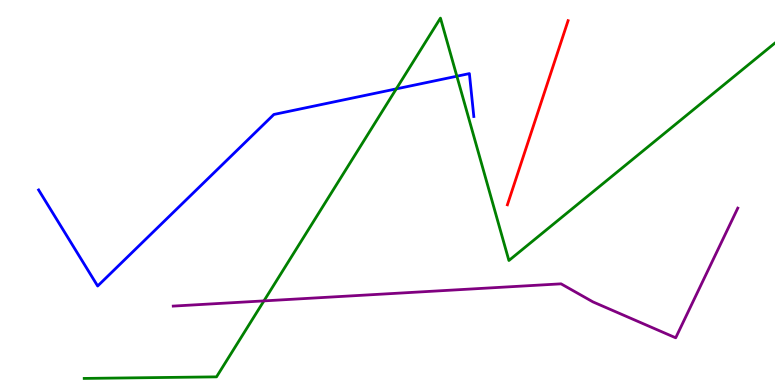[{'lines': ['blue', 'red'], 'intersections': []}, {'lines': ['green', 'red'], 'intersections': []}, {'lines': ['purple', 'red'], 'intersections': []}, {'lines': ['blue', 'green'], 'intersections': [{'x': 5.11, 'y': 7.69}, {'x': 5.9, 'y': 8.02}]}, {'lines': ['blue', 'purple'], 'intersections': []}, {'lines': ['green', 'purple'], 'intersections': [{'x': 3.41, 'y': 2.18}]}]